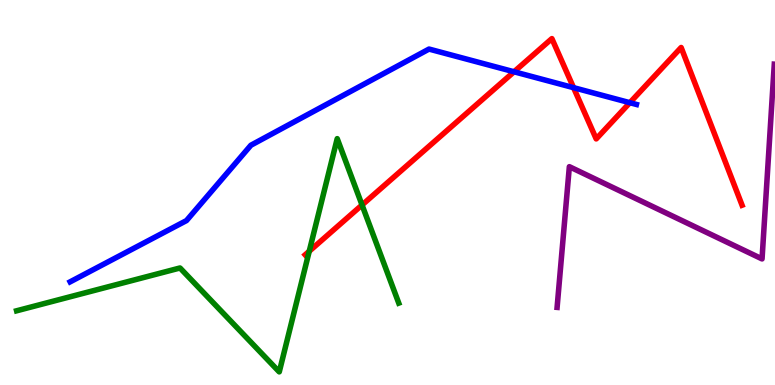[{'lines': ['blue', 'red'], 'intersections': [{'x': 6.63, 'y': 8.14}, {'x': 7.4, 'y': 7.72}, {'x': 8.13, 'y': 7.33}]}, {'lines': ['green', 'red'], 'intersections': [{'x': 3.99, 'y': 3.47}, {'x': 4.67, 'y': 4.68}]}, {'lines': ['purple', 'red'], 'intersections': []}, {'lines': ['blue', 'green'], 'intersections': []}, {'lines': ['blue', 'purple'], 'intersections': []}, {'lines': ['green', 'purple'], 'intersections': []}]